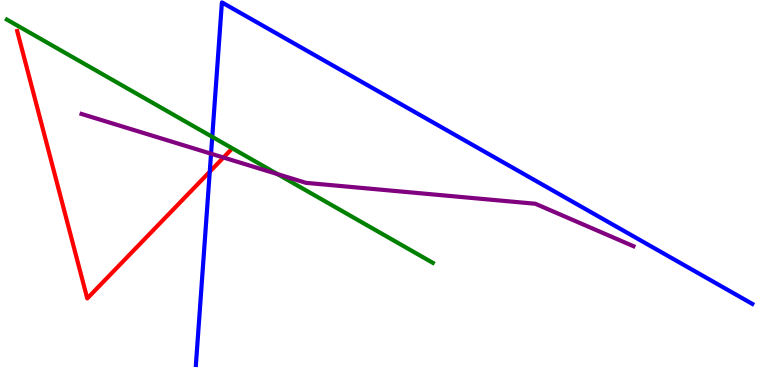[{'lines': ['blue', 'red'], 'intersections': [{'x': 2.71, 'y': 5.54}]}, {'lines': ['green', 'red'], 'intersections': []}, {'lines': ['purple', 'red'], 'intersections': [{'x': 2.88, 'y': 5.91}]}, {'lines': ['blue', 'green'], 'intersections': [{'x': 2.74, 'y': 6.44}]}, {'lines': ['blue', 'purple'], 'intersections': [{'x': 2.72, 'y': 6.01}]}, {'lines': ['green', 'purple'], 'intersections': [{'x': 3.58, 'y': 5.48}]}]